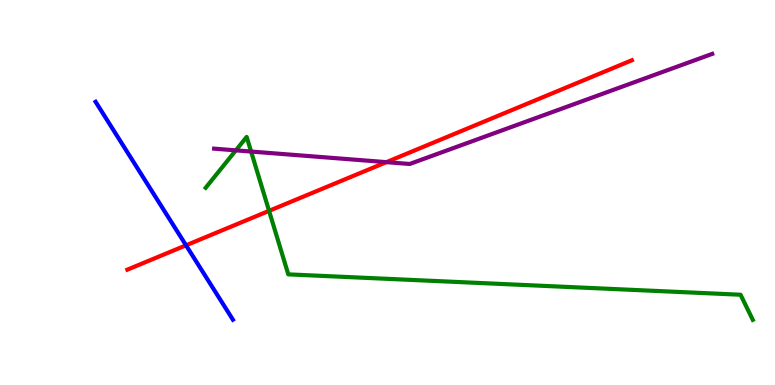[{'lines': ['blue', 'red'], 'intersections': [{'x': 2.4, 'y': 3.63}]}, {'lines': ['green', 'red'], 'intersections': [{'x': 3.47, 'y': 4.52}]}, {'lines': ['purple', 'red'], 'intersections': [{'x': 4.99, 'y': 5.79}]}, {'lines': ['blue', 'green'], 'intersections': []}, {'lines': ['blue', 'purple'], 'intersections': []}, {'lines': ['green', 'purple'], 'intersections': [{'x': 3.04, 'y': 6.09}, {'x': 3.24, 'y': 6.06}]}]